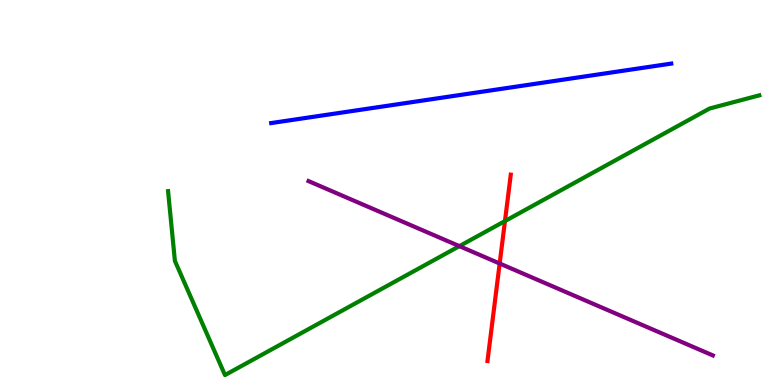[{'lines': ['blue', 'red'], 'intersections': []}, {'lines': ['green', 'red'], 'intersections': [{'x': 6.52, 'y': 4.26}]}, {'lines': ['purple', 'red'], 'intersections': [{'x': 6.45, 'y': 3.16}]}, {'lines': ['blue', 'green'], 'intersections': []}, {'lines': ['blue', 'purple'], 'intersections': []}, {'lines': ['green', 'purple'], 'intersections': [{'x': 5.93, 'y': 3.61}]}]